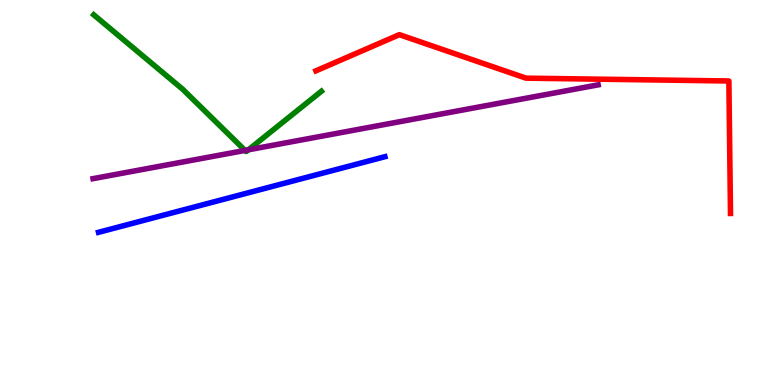[{'lines': ['blue', 'red'], 'intersections': []}, {'lines': ['green', 'red'], 'intersections': []}, {'lines': ['purple', 'red'], 'intersections': []}, {'lines': ['blue', 'green'], 'intersections': []}, {'lines': ['blue', 'purple'], 'intersections': []}, {'lines': ['green', 'purple'], 'intersections': [{'x': 3.16, 'y': 6.09}, {'x': 3.2, 'y': 6.11}]}]